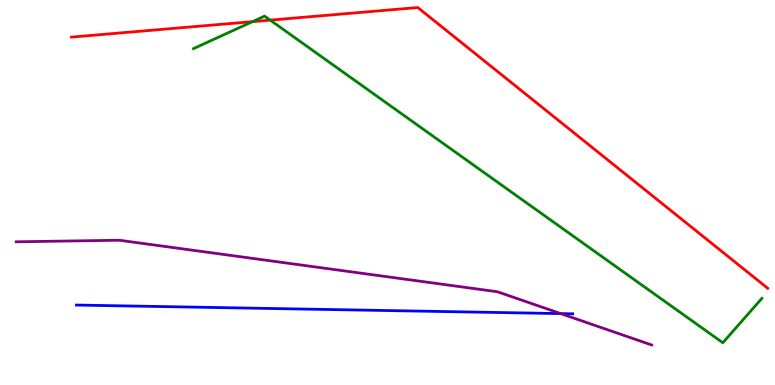[{'lines': ['blue', 'red'], 'intersections': []}, {'lines': ['green', 'red'], 'intersections': [{'x': 3.26, 'y': 9.44}, {'x': 3.49, 'y': 9.48}]}, {'lines': ['purple', 'red'], 'intersections': []}, {'lines': ['blue', 'green'], 'intersections': []}, {'lines': ['blue', 'purple'], 'intersections': [{'x': 7.24, 'y': 1.85}]}, {'lines': ['green', 'purple'], 'intersections': []}]